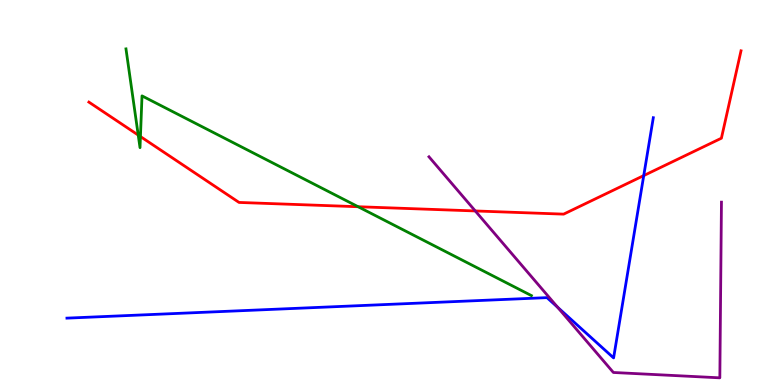[{'lines': ['blue', 'red'], 'intersections': [{'x': 8.31, 'y': 5.44}]}, {'lines': ['green', 'red'], 'intersections': [{'x': 1.78, 'y': 6.49}, {'x': 1.81, 'y': 6.45}, {'x': 4.62, 'y': 4.63}]}, {'lines': ['purple', 'red'], 'intersections': [{'x': 6.13, 'y': 4.52}]}, {'lines': ['blue', 'green'], 'intersections': []}, {'lines': ['blue', 'purple'], 'intersections': [{'x': 7.2, 'y': 2.02}]}, {'lines': ['green', 'purple'], 'intersections': []}]